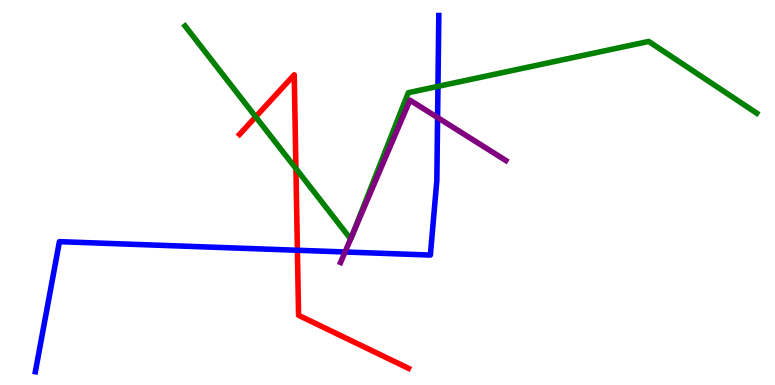[{'lines': ['blue', 'red'], 'intersections': [{'x': 3.84, 'y': 3.5}]}, {'lines': ['green', 'red'], 'intersections': [{'x': 3.3, 'y': 6.97}, {'x': 3.82, 'y': 5.62}]}, {'lines': ['purple', 'red'], 'intersections': []}, {'lines': ['blue', 'green'], 'intersections': [{'x': 5.65, 'y': 7.76}]}, {'lines': ['blue', 'purple'], 'intersections': [{'x': 4.45, 'y': 3.46}, {'x': 5.65, 'y': 6.95}]}, {'lines': ['green', 'purple'], 'intersections': [{'x': 4.52, 'y': 3.79}, {'x': 4.55, 'y': 3.9}]}]